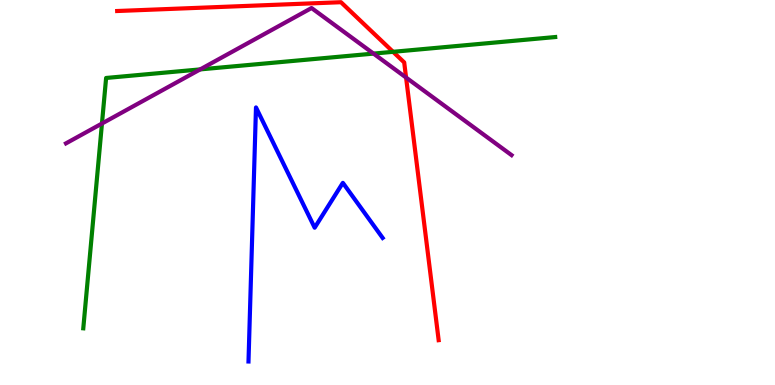[{'lines': ['blue', 'red'], 'intersections': []}, {'lines': ['green', 'red'], 'intersections': [{'x': 5.07, 'y': 8.65}]}, {'lines': ['purple', 'red'], 'intersections': [{'x': 5.24, 'y': 7.99}]}, {'lines': ['blue', 'green'], 'intersections': []}, {'lines': ['blue', 'purple'], 'intersections': []}, {'lines': ['green', 'purple'], 'intersections': [{'x': 1.32, 'y': 6.79}, {'x': 2.58, 'y': 8.2}, {'x': 4.82, 'y': 8.61}]}]